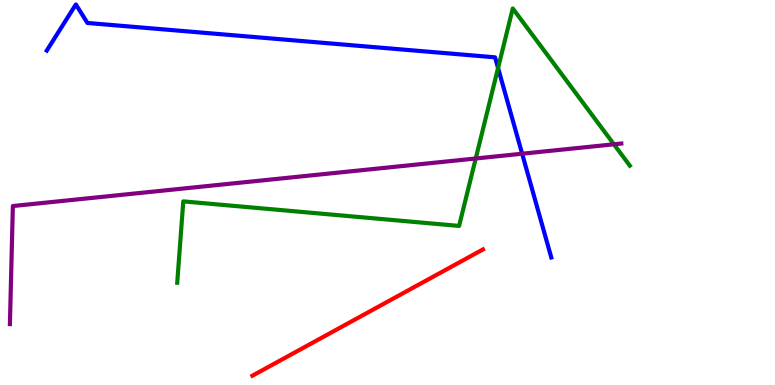[{'lines': ['blue', 'red'], 'intersections': []}, {'lines': ['green', 'red'], 'intersections': []}, {'lines': ['purple', 'red'], 'intersections': []}, {'lines': ['blue', 'green'], 'intersections': [{'x': 6.43, 'y': 8.23}]}, {'lines': ['blue', 'purple'], 'intersections': [{'x': 6.74, 'y': 6.01}]}, {'lines': ['green', 'purple'], 'intersections': [{'x': 6.14, 'y': 5.88}, {'x': 7.92, 'y': 6.25}]}]